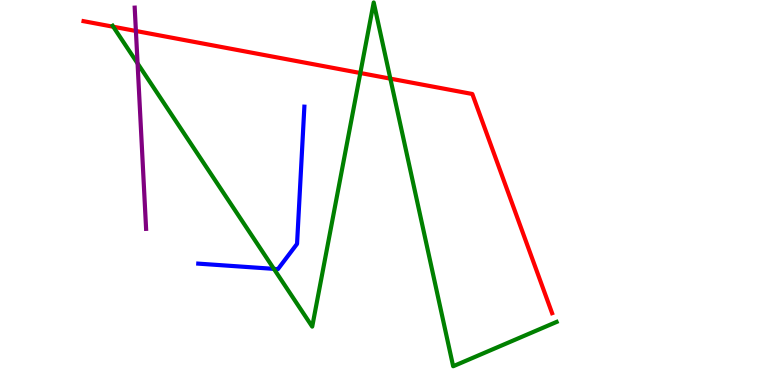[{'lines': ['blue', 'red'], 'intersections': []}, {'lines': ['green', 'red'], 'intersections': [{'x': 1.46, 'y': 9.31}, {'x': 4.65, 'y': 8.1}, {'x': 5.04, 'y': 7.96}]}, {'lines': ['purple', 'red'], 'intersections': [{'x': 1.75, 'y': 9.2}]}, {'lines': ['blue', 'green'], 'intersections': [{'x': 3.53, 'y': 3.02}]}, {'lines': ['blue', 'purple'], 'intersections': []}, {'lines': ['green', 'purple'], 'intersections': [{'x': 1.78, 'y': 8.35}]}]